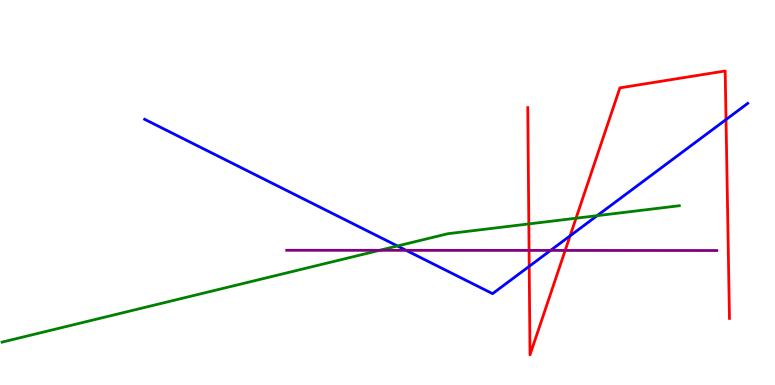[{'lines': ['blue', 'red'], 'intersections': [{'x': 6.83, 'y': 3.08}, {'x': 7.36, 'y': 3.87}, {'x': 9.37, 'y': 6.89}]}, {'lines': ['green', 'red'], 'intersections': [{'x': 6.82, 'y': 4.18}, {'x': 7.43, 'y': 4.33}]}, {'lines': ['purple', 'red'], 'intersections': [{'x': 6.83, 'y': 3.5}, {'x': 7.29, 'y': 3.5}]}, {'lines': ['blue', 'green'], 'intersections': [{'x': 5.13, 'y': 3.61}, {'x': 7.71, 'y': 4.4}]}, {'lines': ['blue', 'purple'], 'intersections': [{'x': 5.24, 'y': 3.5}, {'x': 7.1, 'y': 3.5}]}, {'lines': ['green', 'purple'], 'intersections': [{'x': 4.9, 'y': 3.5}]}]